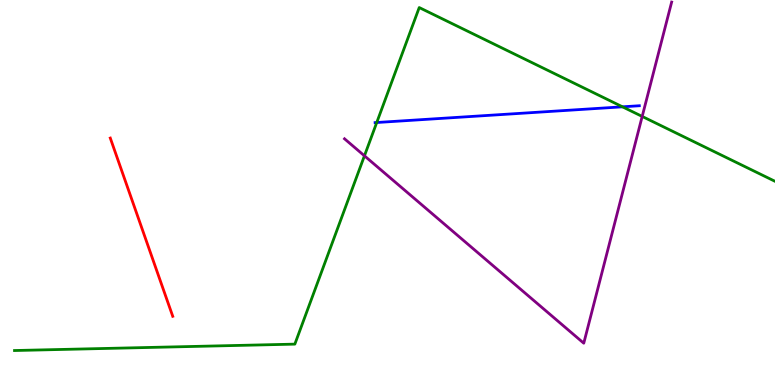[{'lines': ['blue', 'red'], 'intersections': []}, {'lines': ['green', 'red'], 'intersections': []}, {'lines': ['purple', 'red'], 'intersections': []}, {'lines': ['blue', 'green'], 'intersections': [{'x': 4.86, 'y': 6.82}, {'x': 8.03, 'y': 7.23}]}, {'lines': ['blue', 'purple'], 'intersections': []}, {'lines': ['green', 'purple'], 'intersections': [{'x': 4.7, 'y': 5.95}, {'x': 8.29, 'y': 6.98}]}]